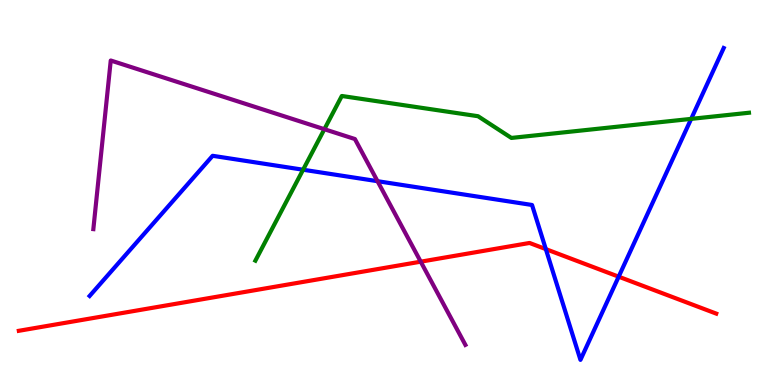[{'lines': ['blue', 'red'], 'intersections': [{'x': 7.04, 'y': 3.53}, {'x': 7.98, 'y': 2.81}]}, {'lines': ['green', 'red'], 'intersections': []}, {'lines': ['purple', 'red'], 'intersections': [{'x': 5.43, 'y': 3.2}]}, {'lines': ['blue', 'green'], 'intersections': [{'x': 3.91, 'y': 5.59}, {'x': 8.92, 'y': 6.91}]}, {'lines': ['blue', 'purple'], 'intersections': [{'x': 4.87, 'y': 5.29}]}, {'lines': ['green', 'purple'], 'intersections': [{'x': 4.19, 'y': 6.64}]}]